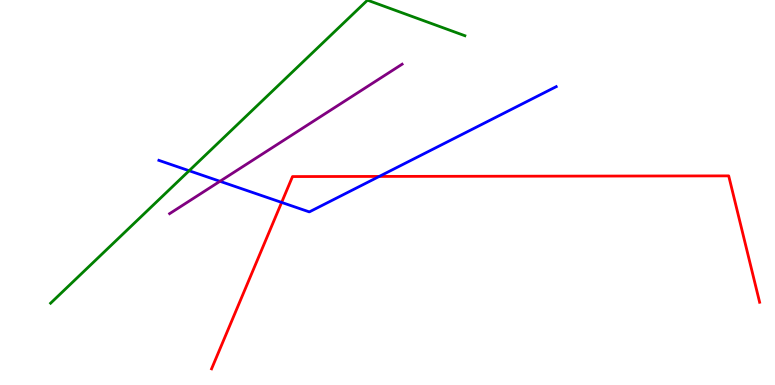[{'lines': ['blue', 'red'], 'intersections': [{'x': 3.63, 'y': 4.74}, {'x': 4.89, 'y': 5.42}]}, {'lines': ['green', 'red'], 'intersections': []}, {'lines': ['purple', 'red'], 'intersections': []}, {'lines': ['blue', 'green'], 'intersections': [{'x': 2.44, 'y': 5.57}]}, {'lines': ['blue', 'purple'], 'intersections': [{'x': 2.84, 'y': 5.29}]}, {'lines': ['green', 'purple'], 'intersections': []}]